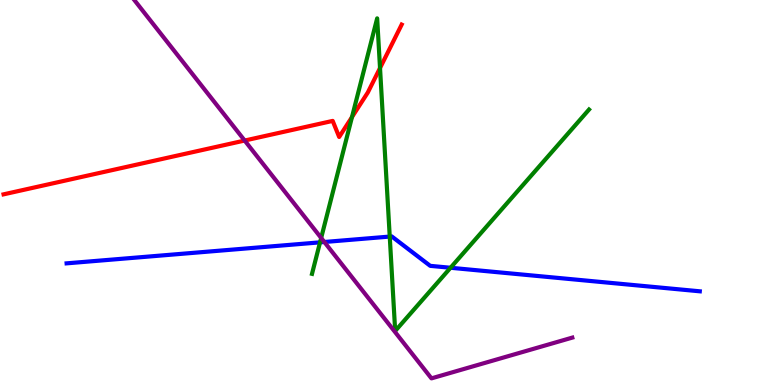[{'lines': ['blue', 'red'], 'intersections': []}, {'lines': ['green', 'red'], 'intersections': [{'x': 4.54, 'y': 6.96}, {'x': 4.9, 'y': 8.23}]}, {'lines': ['purple', 'red'], 'intersections': [{'x': 3.16, 'y': 6.35}]}, {'lines': ['blue', 'green'], 'intersections': [{'x': 4.13, 'y': 3.71}, {'x': 5.03, 'y': 3.86}, {'x': 5.81, 'y': 3.05}]}, {'lines': ['blue', 'purple'], 'intersections': [{'x': 4.19, 'y': 3.71}]}, {'lines': ['green', 'purple'], 'intersections': [{'x': 4.14, 'y': 3.82}]}]